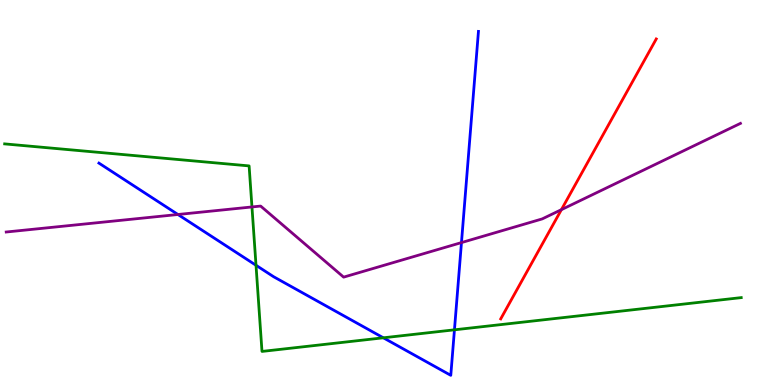[{'lines': ['blue', 'red'], 'intersections': []}, {'lines': ['green', 'red'], 'intersections': []}, {'lines': ['purple', 'red'], 'intersections': [{'x': 7.24, 'y': 4.55}]}, {'lines': ['blue', 'green'], 'intersections': [{'x': 3.3, 'y': 3.11}, {'x': 4.95, 'y': 1.23}, {'x': 5.86, 'y': 1.43}]}, {'lines': ['blue', 'purple'], 'intersections': [{'x': 2.3, 'y': 4.43}, {'x': 5.95, 'y': 3.7}]}, {'lines': ['green', 'purple'], 'intersections': [{'x': 3.25, 'y': 4.62}]}]